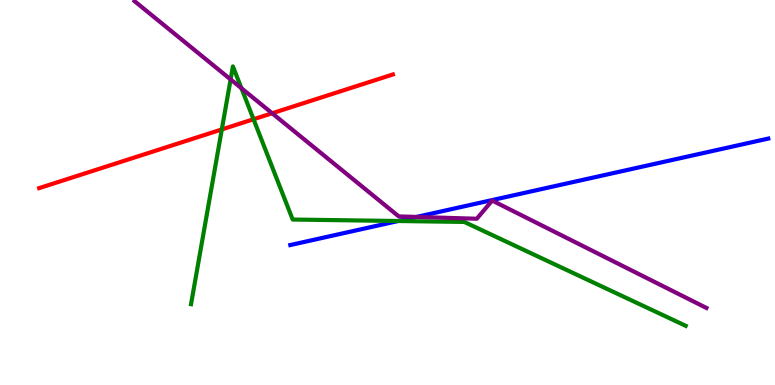[{'lines': ['blue', 'red'], 'intersections': []}, {'lines': ['green', 'red'], 'intersections': [{'x': 2.86, 'y': 6.64}, {'x': 3.27, 'y': 6.9}]}, {'lines': ['purple', 'red'], 'intersections': [{'x': 3.51, 'y': 7.06}]}, {'lines': ['blue', 'green'], 'intersections': [{'x': 5.14, 'y': 4.26}]}, {'lines': ['blue', 'purple'], 'intersections': [{'x': 5.37, 'y': 4.37}]}, {'lines': ['green', 'purple'], 'intersections': [{'x': 2.98, 'y': 7.94}, {'x': 3.12, 'y': 7.71}]}]